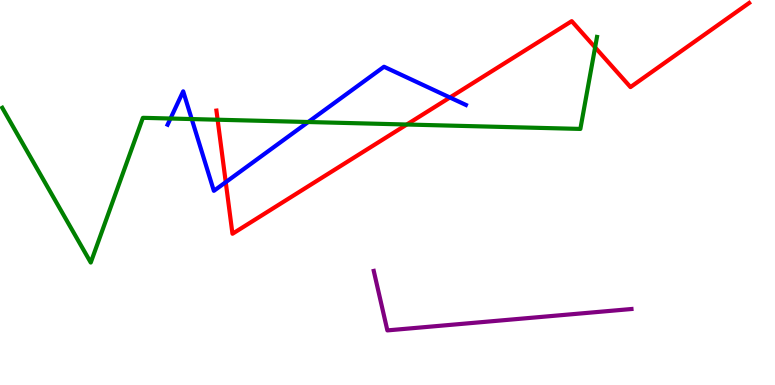[{'lines': ['blue', 'red'], 'intersections': [{'x': 2.91, 'y': 5.27}, {'x': 5.81, 'y': 7.47}]}, {'lines': ['green', 'red'], 'intersections': [{'x': 2.81, 'y': 6.89}, {'x': 5.25, 'y': 6.77}, {'x': 7.68, 'y': 8.77}]}, {'lines': ['purple', 'red'], 'intersections': []}, {'lines': ['blue', 'green'], 'intersections': [{'x': 2.2, 'y': 6.92}, {'x': 2.47, 'y': 6.91}, {'x': 3.98, 'y': 6.83}]}, {'lines': ['blue', 'purple'], 'intersections': []}, {'lines': ['green', 'purple'], 'intersections': []}]